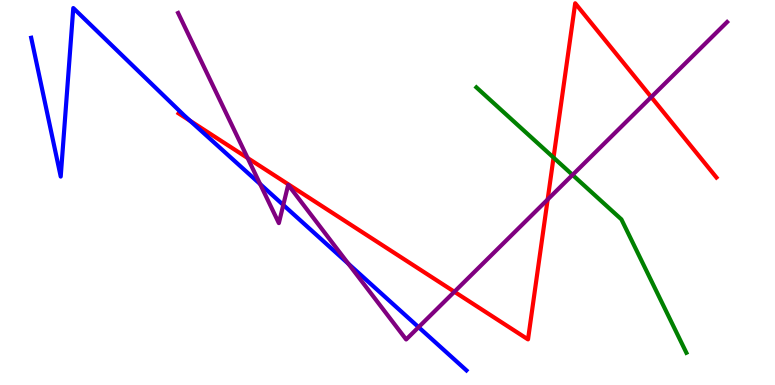[{'lines': ['blue', 'red'], 'intersections': [{'x': 2.45, 'y': 6.86}]}, {'lines': ['green', 'red'], 'intersections': [{'x': 7.14, 'y': 5.91}]}, {'lines': ['purple', 'red'], 'intersections': [{'x': 3.2, 'y': 5.9}, {'x': 5.86, 'y': 2.42}, {'x': 7.07, 'y': 4.82}, {'x': 8.4, 'y': 7.48}]}, {'lines': ['blue', 'green'], 'intersections': []}, {'lines': ['blue', 'purple'], 'intersections': [{'x': 3.36, 'y': 5.22}, {'x': 3.66, 'y': 4.68}, {'x': 4.5, 'y': 3.15}, {'x': 5.4, 'y': 1.5}]}, {'lines': ['green', 'purple'], 'intersections': [{'x': 7.39, 'y': 5.46}]}]